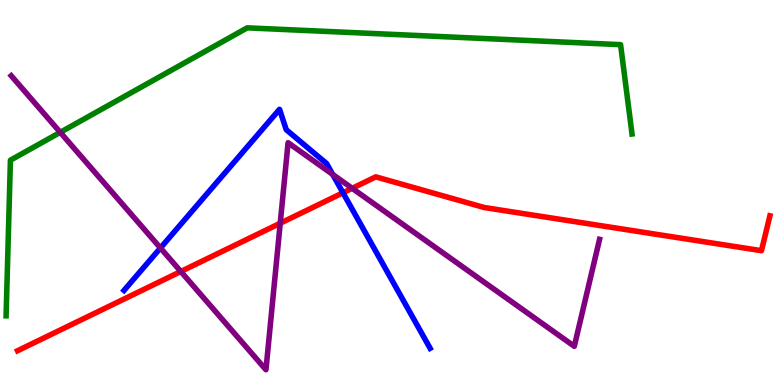[{'lines': ['blue', 'red'], 'intersections': [{'x': 4.43, 'y': 4.99}]}, {'lines': ['green', 'red'], 'intersections': []}, {'lines': ['purple', 'red'], 'intersections': [{'x': 2.33, 'y': 2.95}, {'x': 3.62, 'y': 4.2}, {'x': 4.54, 'y': 5.11}]}, {'lines': ['blue', 'green'], 'intersections': []}, {'lines': ['blue', 'purple'], 'intersections': [{'x': 2.07, 'y': 3.56}, {'x': 4.29, 'y': 5.47}]}, {'lines': ['green', 'purple'], 'intersections': [{'x': 0.777, 'y': 6.56}]}]